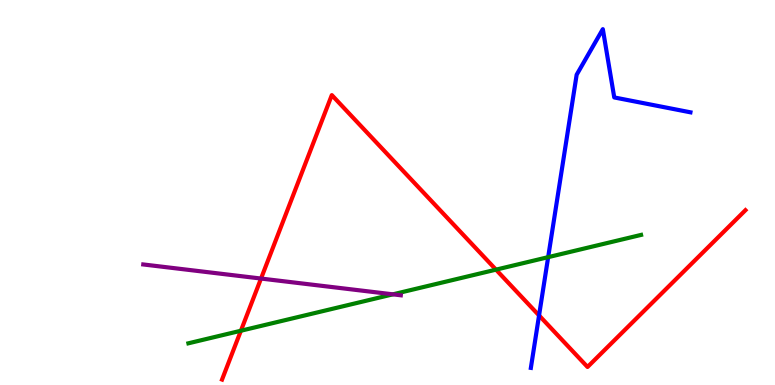[{'lines': ['blue', 'red'], 'intersections': [{'x': 6.96, 'y': 1.81}]}, {'lines': ['green', 'red'], 'intersections': [{'x': 3.11, 'y': 1.41}, {'x': 6.4, 'y': 3.0}]}, {'lines': ['purple', 'red'], 'intersections': [{'x': 3.37, 'y': 2.76}]}, {'lines': ['blue', 'green'], 'intersections': [{'x': 7.07, 'y': 3.32}]}, {'lines': ['blue', 'purple'], 'intersections': []}, {'lines': ['green', 'purple'], 'intersections': [{'x': 5.07, 'y': 2.35}]}]